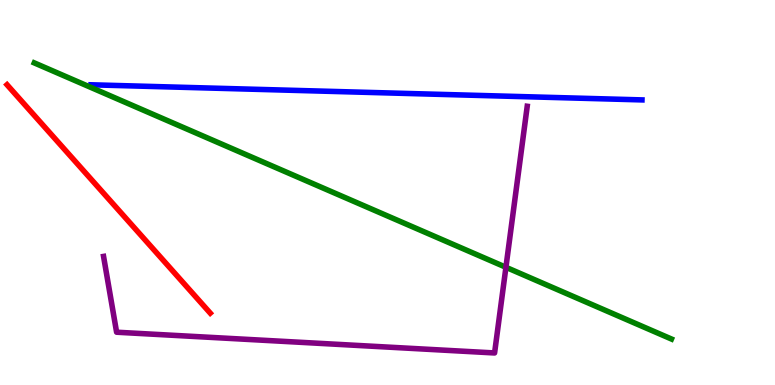[{'lines': ['blue', 'red'], 'intersections': []}, {'lines': ['green', 'red'], 'intersections': []}, {'lines': ['purple', 'red'], 'intersections': []}, {'lines': ['blue', 'green'], 'intersections': []}, {'lines': ['blue', 'purple'], 'intersections': []}, {'lines': ['green', 'purple'], 'intersections': [{'x': 6.53, 'y': 3.06}]}]